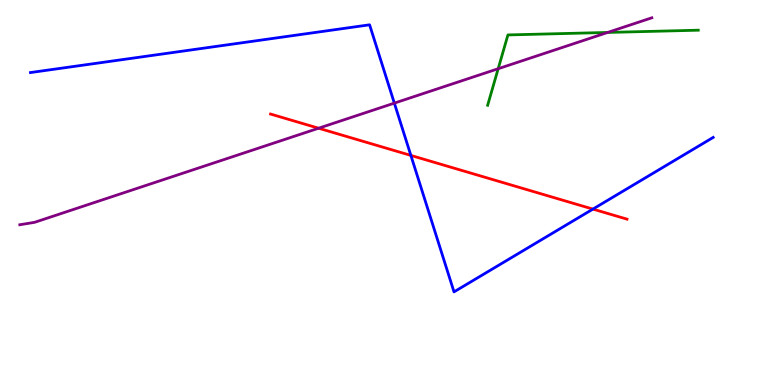[{'lines': ['blue', 'red'], 'intersections': [{'x': 5.3, 'y': 5.96}, {'x': 7.65, 'y': 4.57}]}, {'lines': ['green', 'red'], 'intersections': []}, {'lines': ['purple', 'red'], 'intersections': [{'x': 4.11, 'y': 6.67}]}, {'lines': ['blue', 'green'], 'intersections': []}, {'lines': ['blue', 'purple'], 'intersections': [{'x': 5.09, 'y': 7.32}]}, {'lines': ['green', 'purple'], 'intersections': [{'x': 6.43, 'y': 8.22}, {'x': 7.84, 'y': 9.16}]}]